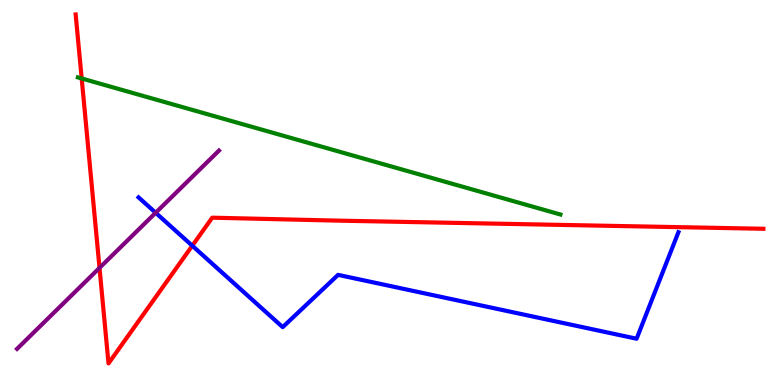[{'lines': ['blue', 'red'], 'intersections': [{'x': 2.48, 'y': 3.62}]}, {'lines': ['green', 'red'], 'intersections': [{'x': 1.05, 'y': 7.96}]}, {'lines': ['purple', 'red'], 'intersections': [{'x': 1.28, 'y': 3.04}]}, {'lines': ['blue', 'green'], 'intersections': []}, {'lines': ['blue', 'purple'], 'intersections': [{'x': 2.01, 'y': 4.47}]}, {'lines': ['green', 'purple'], 'intersections': []}]